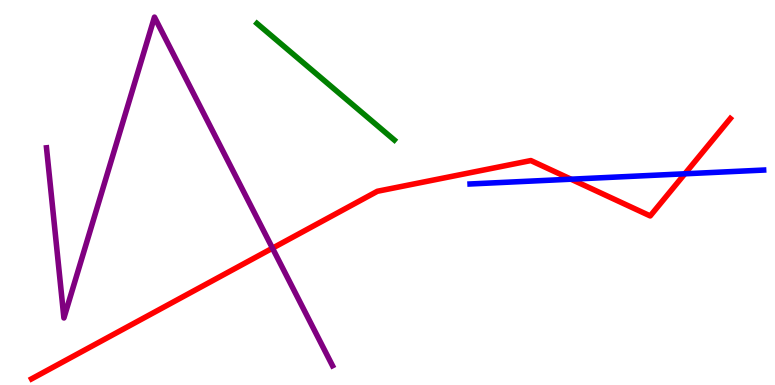[{'lines': ['blue', 'red'], 'intersections': [{'x': 7.37, 'y': 5.35}, {'x': 8.84, 'y': 5.49}]}, {'lines': ['green', 'red'], 'intersections': []}, {'lines': ['purple', 'red'], 'intersections': [{'x': 3.52, 'y': 3.55}]}, {'lines': ['blue', 'green'], 'intersections': []}, {'lines': ['blue', 'purple'], 'intersections': []}, {'lines': ['green', 'purple'], 'intersections': []}]